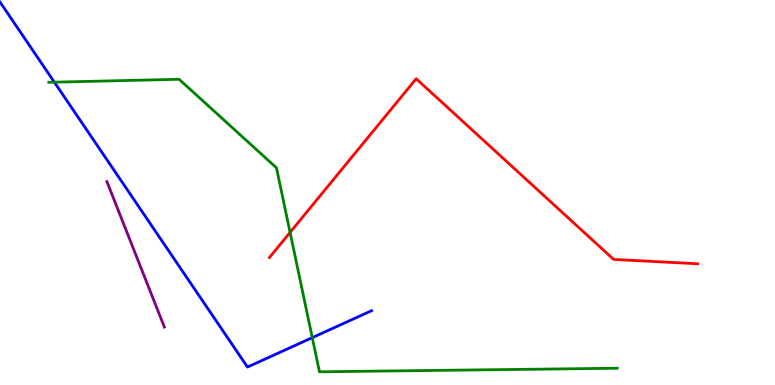[{'lines': ['blue', 'red'], 'intersections': []}, {'lines': ['green', 'red'], 'intersections': [{'x': 3.74, 'y': 3.96}]}, {'lines': ['purple', 'red'], 'intersections': []}, {'lines': ['blue', 'green'], 'intersections': [{'x': 0.701, 'y': 7.87}, {'x': 4.03, 'y': 1.23}]}, {'lines': ['blue', 'purple'], 'intersections': []}, {'lines': ['green', 'purple'], 'intersections': []}]